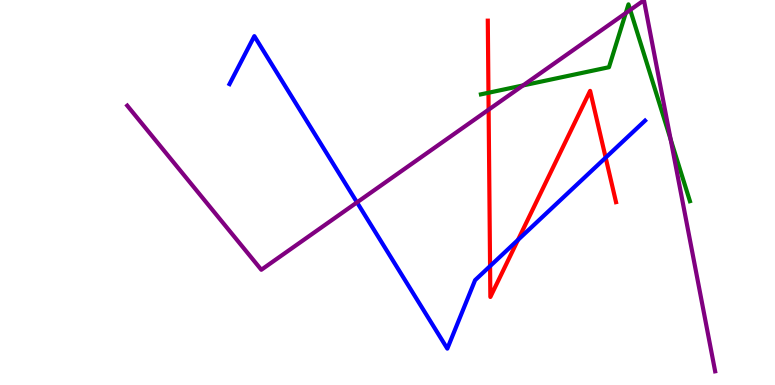[{'lines': ['blue', 'red'], 'intersections': [{'x': 6.32, 'y': 3.09}, {'x': 6.68, 'y': 3.77}, {'x': 7.82, 'y': 5.91}]}, {'lines': ['green', 'red'], 'intersections': [{'x': 6.3, 'y': 7.59}]}, {'lines': ['purple', 'red'], 'intersections': [{'x': 6.3, 'y': 7.15}]}, {'lines': ['blue', 'green'], 'intersections': []}, {'lines': ['blue', 'purple'], 'intersections': [{'x': 4.61, 'y': 4.74}]}, {'lines': ['green', 'purple'], 'intersections': [{'x': 6.75, 'y': 7.78}, {'x': 8.07, 'y': 9.66}, {'x': 8.13, 'y': 9.74}, {'x': 8.65, 'y': 6.38}]}]